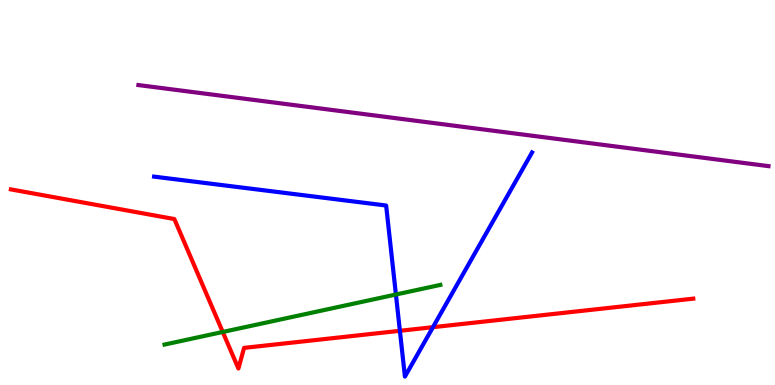[{'lines': ['blue', 'red'], 'intersections': [{'x': 5.16, 'y': 1.41}, {'x': 5.59, 'y': 1.5}]}, {'lines': ['green', 'red'], 'intersections': [{'x': 2.87, 'y': 1.38}]}, {'lines': ['purple', 'red'], 'intersections': []}, {'lines': ['blue', 'green'], 'intersections': [{'x': 5.11, 'y': 2.35}]}, {'lines': ['blue', 'purple'], 'intersections': []}, {'lines': ['green', 'purple'], 'intersections': []}]